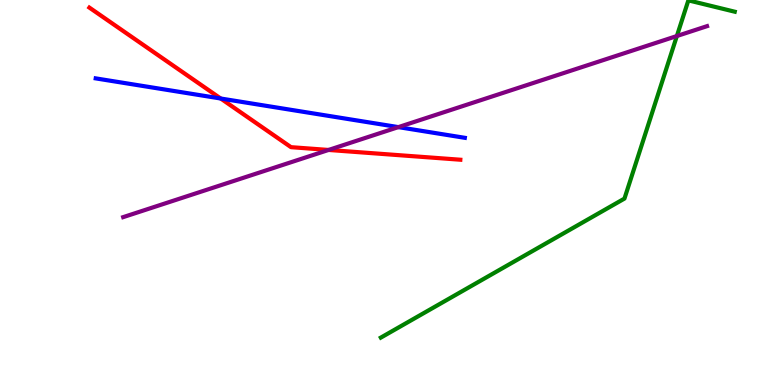[{'lines': ['blue', 'red'], 'intersections': [{'x': 2.85, 'y': 7.44}]}, {'lines': ['green', 'red'], 'intersections': []}, {'lines': ['purple', 'red'], 'intersections': [{'x': 4.24, 'y': 6.11}]}, {'lines': ['blue', 'green'], 'intersections': []}, {'lines': ['blue', 'purple'], 'intersections': [{'x': 5.14, 'y': 6.7}]}, {'lines': ['green', 'purple'], 'intersections': [{'x': 8.73, 'y': 9.06}]}]